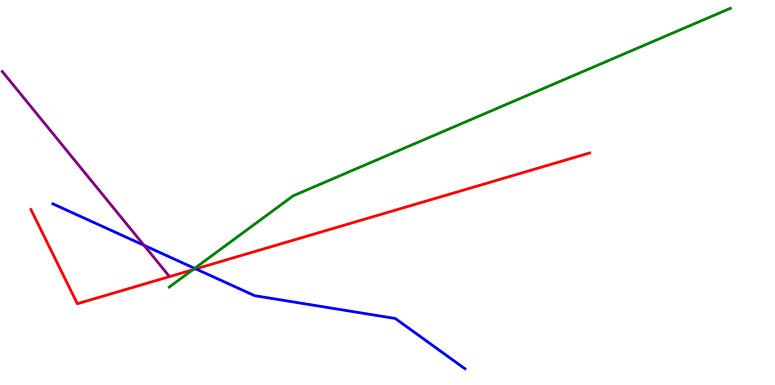[{'lines': ['blue', 'red'], 'intersections': [{'x': 2.53, 'y': 3.02}]}, {'lines': ['green', 'red'], 'intersections': [{'x': 2.49, 'y': 2.99}]}, {'lines': ['purple', 'red'], 'intersections': []}, {'lines': ['blue', 'green'], 'intersections': [{'x': 2.51, 'y': 3.03}]}, {'lines': ['blue', 'purple'], 'intersections': [{'x': 1.86, 'y': 3.63}]}, {'lines': ['green', 'purple'], 'intersections': []}]